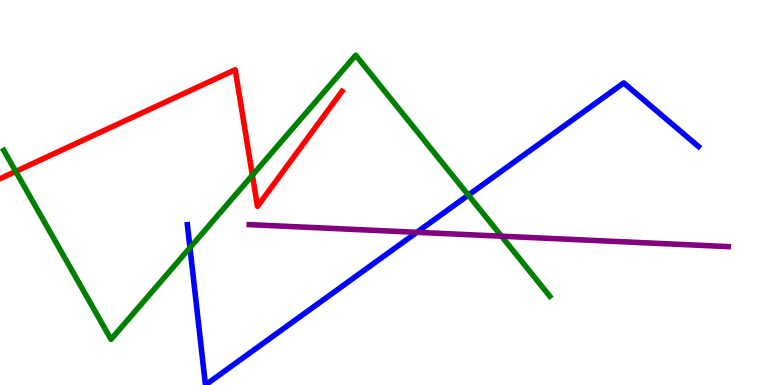[{'lines': ['blue', 'red'], 'intersections': []}, {'lines': ['green', 'red'], 'intersections': [{'x': 0.203, 'y': 5.55}, {'x': 3.26, 'y': 5.45}]}, {'lines': ['purple', 'red'], 'intersections': []}, {'lines': ['blue', 'green'], 'intersections': [{'x': 2.45, 'y': 3.57}, {'x': 6.04, 'y': 4.93}]}, {'lines': ['blue', 'purple'], 'intersections': [{'x': 5.38, 'y': 3.97}]}, {'lines': ['green', 'purple'], 'intersections': [{'x': 6.47, 'y': 3.86}]}]